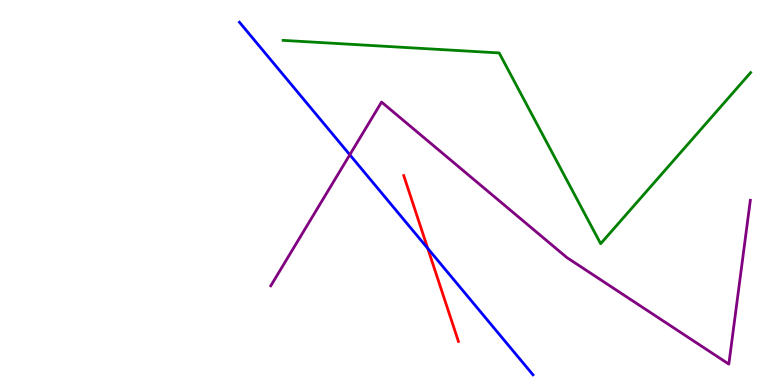[{'lines': ['blue', 'red'], 'intersections': [{'x': 5.52, 'y': 3.55}]}, {'lines': ['green', 'red'], 'intersections': []}, {'lines': ['purple', 'red'], 'intersections': []}, {'lines': ['blue', 'green'], 'intersections': []}, {'lines': ['blue', 'purple'], 'intersections': [{'x': 4.51, 'y': 5.98}]}, {'lines': ['green', 'purple'], 'intersections': []}]